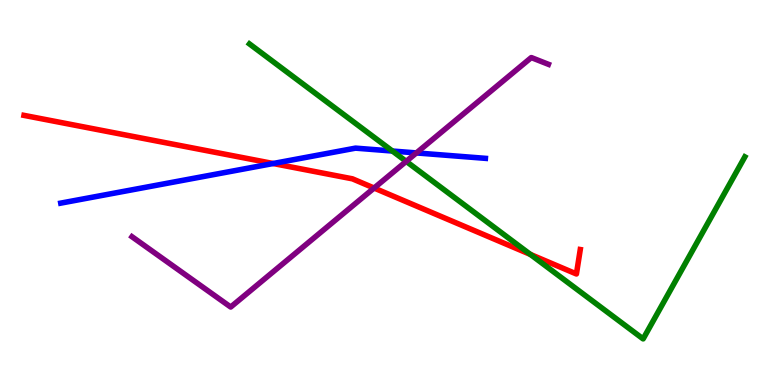[{'lines': ['blue', 'red'], 'intersections': [{'x': 3.52, 'y': 5.75}]}, {'lines': ['green', 'red'], 'intersections': [{'x': 6.84, 'y': 3.39}]}, {'lines': ['purple', 'red'], 'intersections': [{'x': 4.83, 'y': 5.12}]}, {'lines': ['blue', 'green'], 'intersections': [{'x': 5.06, 'y': 6.08}]}, {'lines': ['blue', 'purple'], 'intersections': [{'x': 5.37, 'y': 6.03}]}, {'lines': ['green', 'purple'], 'intersections': [{'x': 5.24, 'y': 5.81}]}]